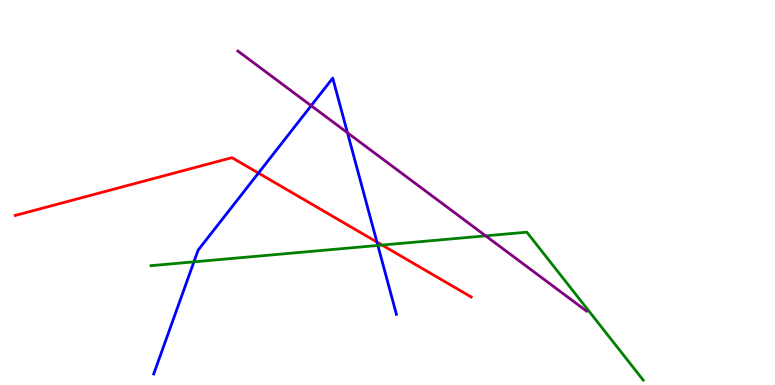[{'lines': ['blue', 'red'], 'intersections': [{'x': 3.33, 'y': 5.5}, {'x': 4.86, 'y': 3.71}]}, {'lines': ['green', 'red'], 'intersections': [{'x': 4.93, 'y': 3.63}]}, {'lines': ['purple', 'red'], 'intersections': []}, {'lines': ['blue', 'green'], 'intersections': [{'x': 2.5, 'y': 3.2}, {'x': 4.88, 'y': 3.62}]}, {'lines': ['blue', 'purple'], 'intersections': [{'x': 4.01, 'y': 7.25}, {'x': 4.48, 'y': 6.55}]}, {'lines': ['green', 'purple'], 'intersections': [{'x': 6.27, 'y': 3.87}]}]